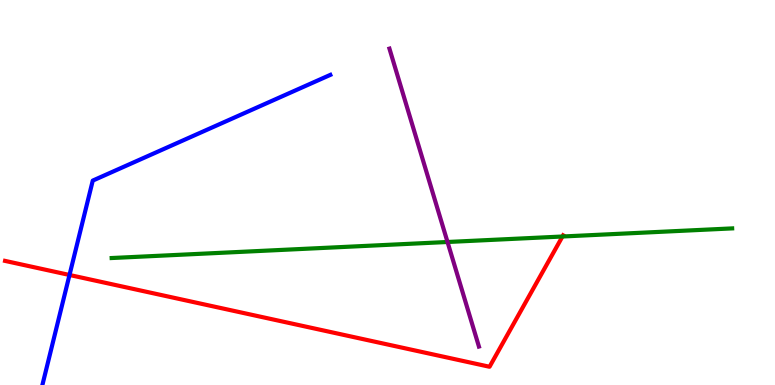[{'lines': ['blue', 'red'], 'intersections': [{'x': 0.897, 'y': 2.86}]}, {'lines': ['green', 'red'], 'intersections': [{'x': 7.26, 'y': 3.86}]}, {'lines': ['purple', 'red'], 'intersections': []}, {'lines': ['blue', 'green'], 'intersections': []}, {'lines': ['blue', 'purple'], 'intersections': []}, {'lines': ['green', 'purple'], 'intersections': [{'x': 5.77, 'y': 3.71}]}]